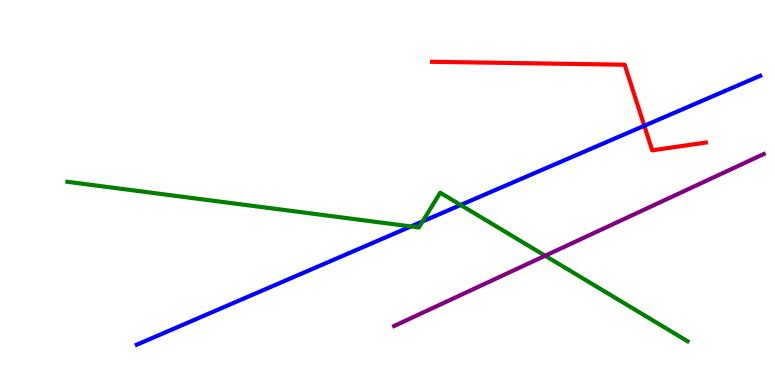[{'lines': ['blue', 'red'], 'intersections': [{'x': 8.31, 'y': 6.73}]}, {'lines': ['green', 'red'], 'intersections': []}, {'lines': ['purple', 'red'], 'intersections': []}, {'lines': ['blue', 'green'], 'intersections': [{'x': 5.3, 'y': 4.12}, {'x': 5.45, 'y': 4.25}, {'x': 5.94, 'y': 4.68}]}, {'lines': ['blue', 'purple'], 'intersections': []}, {'lines': ['green', 'purple'], 'intersections': [{'x': 7.03, 'y': 3.36}]}]